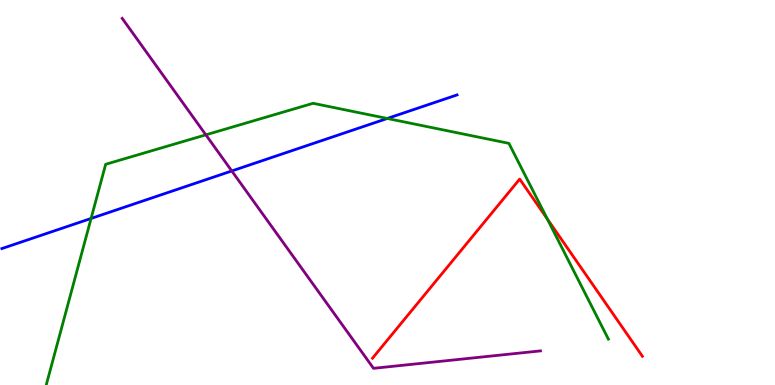[{'lines': ['blue', 'red'], 'intersections': []}, {'lines': ['green', 'red'], 'intersections': [{'x': 7.06, 'y': 4.31}]}, {'lines': ['purple', 'red'], 'intersections': []}, {'lines': ['blue', 'green'], 'intersections': [{'x': 1.18, 'y': 4.33}, {'x': 5.0, 'y': 6.92}]}, {'lines': ['blue', 'purple'], 'intersections': [{'x': 2.99, 'y': 5.56}]}, {'lines': ['green', 'purple'], 'intersections': [{'x': 2.66, 'y': 6.5}]}]